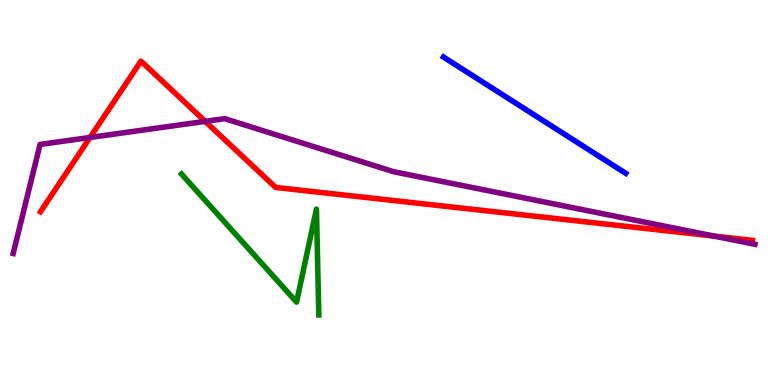[{'lines': ['blue', 'red'], 'intersections': []}, {'lines': ['green', 'red'], 'intersections': []}, {'lines': ['purple', 'red'], 'intersections': [{'x': 1.16, 'y': 6.43}, {'x': 2.65, 'y': 6.85}, {'x': 9.22, 'y': 3.87}]}, {'lines': ['blue', 'green'], 'intersections': []}, {'lines': ['blue', 'purple'], 'intersections': []}, {'lines': ['green', 'purple'], 'intersections': []}]